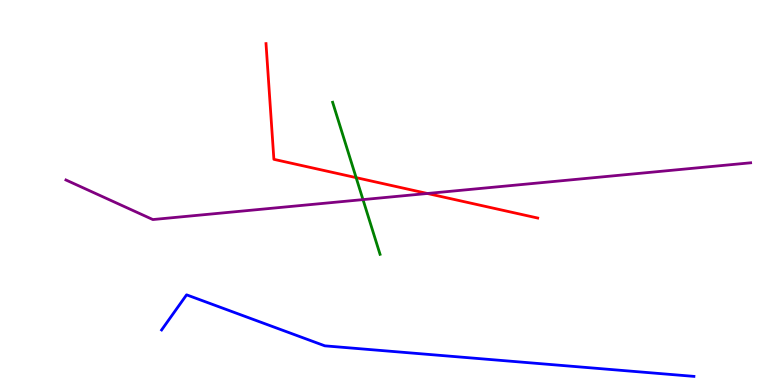[{'lines': ['blue', 'red'], 'intersections': []}, {'lines': ['green', 'red'], 'intersections': [{'x': 4.6, 'y': 5.39}]}, {'lines': ['purple', 'red'], 'intersections': [{'x': 5.51, 'y': 4.97}]}, {'lines': ['blue', 'green'], 'intersections': []}, {'lines': ['blue', 'purple'], 'intersections': []}, {'lines': ['green', 'purple'], 'intersections': [{'x': 4.68, 'y': 4.82}]}]